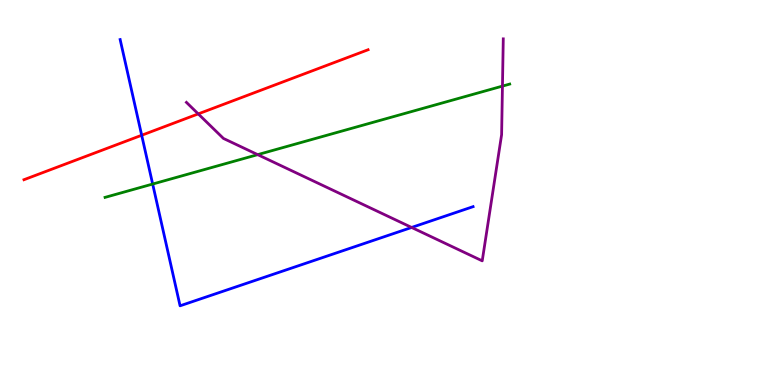[{'lines': ['blue', 'red'], 'intersections': [{'x': 1.83, 'y': 6.49}]}, {'lines': ['green', 'red'], 'intersections': []}, {'lines': ['purple', 'red'], 'intersections': [{'x': 2.56, 'y': 7.04}]}, {'lines': ['blue', 'green'], 'intersections': [{'x': 1.97, 'y': 5.22}]}, {'lines': ['blue', 'purple'], 'intersections': [{'x': 5.31, 'y': 4.09}]}, {'lines': ['green', 'purple'], 'intersections': [{'x': 3.33, 'y': 5.98}, {'x': 6.48, 'y': 7.76}]}]